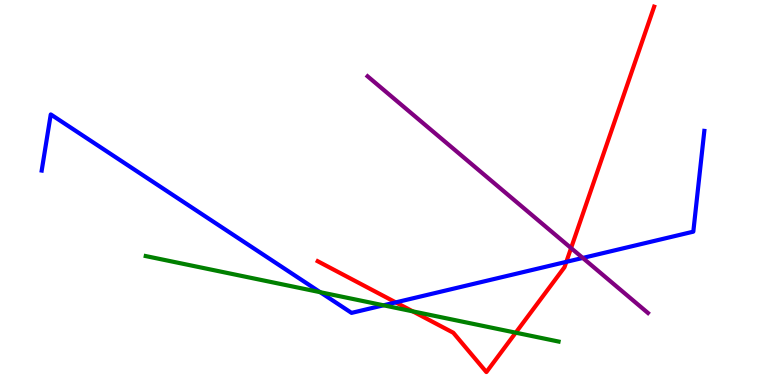[{'lines': ['blue', 'red'], 'intersections': [{'x': 5.11, 'y': 2.15}, {'x': 7.31, 'y': 3.2}]}, {'lines': ['green', 'red'], 'intersections': [{'x': 5.33, 'y': 1.91}, {'x': 6.65, 'y': 1.36}]}, {'lines': ['purple', 'red'], 'intersections': [{'x': 7.37, 'y': 3.56}]}, {'lines': ['blue', 'green'], 'intersections': [{'x': 4.13, 'y': 2.41}, {'x': 4.95, 'y': 2.07}]}, {'lines': ['blue', 'purple'], 'intersections': [{'x': 7.52, 'y': 3.3}]}, {'lines': ['green', 'purple'], 'intersections': []}]